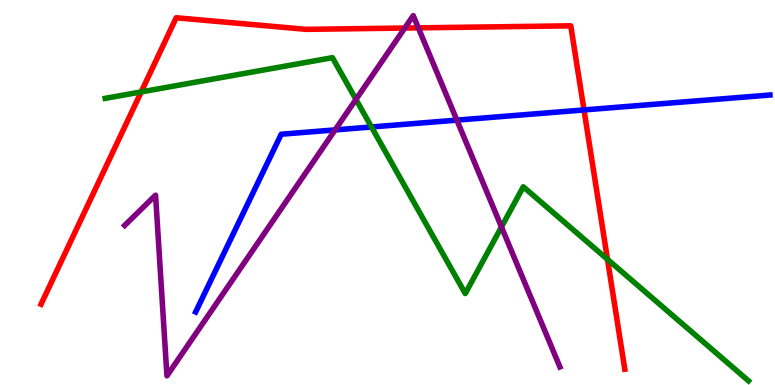[{'lines': ['blue', 'red'], 'intersections': [{'x': 7.54, 'y': 7.14}]}, {'lines': ['green', 'red'], 'intersections': [{'x': 1.82, 'y': 7.61}, {'x': 7.84, 'y': 3.26}]}, {'lines': ['purple', 'red'], 'intersections': [{'x': 5.22, 'y': 9.27}, {'x': 5.4, 'y': 9.28}]}, {'lines': ['blue', 'green'], 'intersections': [{'x': 4.79, 'y': 6.7}]}, {'lines': ['blue', 'purple'], 'intersections': [{'x': 4.32, 'y': 6.63}, {'x': 5.9, 'y': 6.88}]}, {'lines': ['green', 'purple'], 'intersections': [{'x': 4.59, 'y': 7.42}, {'x': 6.47, 'y': 4.1}]}]